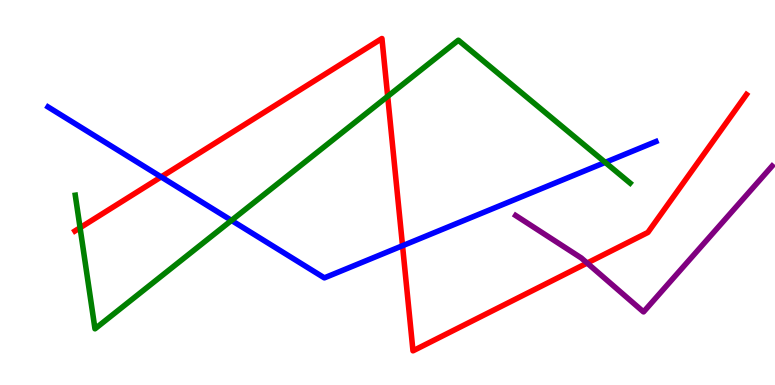[{'lines': ['blue', 'red'], 'intersections': [{'x': 2.08, 'y': 5.4}, {'x': 5.19, 'y': 3.62}]}, {'lines': ['green', 'red'], 'intersections': [{'x': 1.03, 'y': 4.08}, {'x': 5.0, 'y': 7.5}]}, {'lines': ['purple', 'red'], 'intersections': [{'x': 7.58, 'y': 3.17}]}, {'lines': ['blue', 'green'], 'intersections': [{'x': 2.99, 'y': 4.27}, {'x': 7.81, 'y': 5.78}]}, {'lines': ['blue', 'purple'], 'intersections': []}, {'lines': ['green', 'purple'], 'intersections': []}]